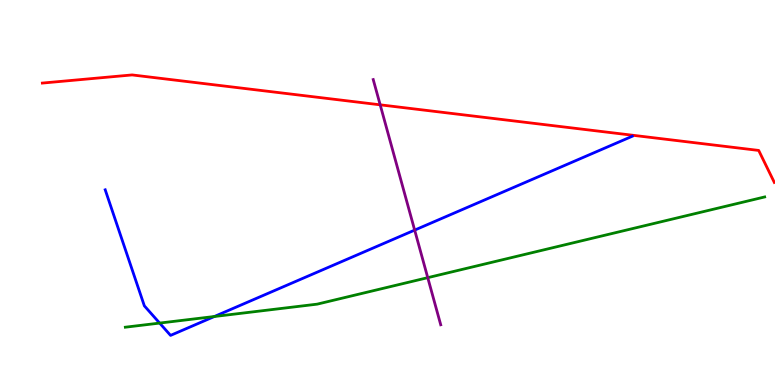[{'lines': ['blue', 'red'], 'intersections': []}, {'lines': ['green', 'red'], 'intersections': []}, {'lines': ['purple', 'red'], 'intersections': [{'x': 4.91, 'y': 7.28}]}, {'lines': ['blue', 'green'], 'intersections': [{'x': 2.06, 'y': 1.61}, {'x': 2.77, 'y': 1.78}]}, {'lines': ['blue', 'purple'], 'intersections': [{'x': 5.35, 'y': 4.02}]}, {'lines': ['green', 'purple'], 'intersections': [{'x': 5.52, 'y': 2.79}]}]